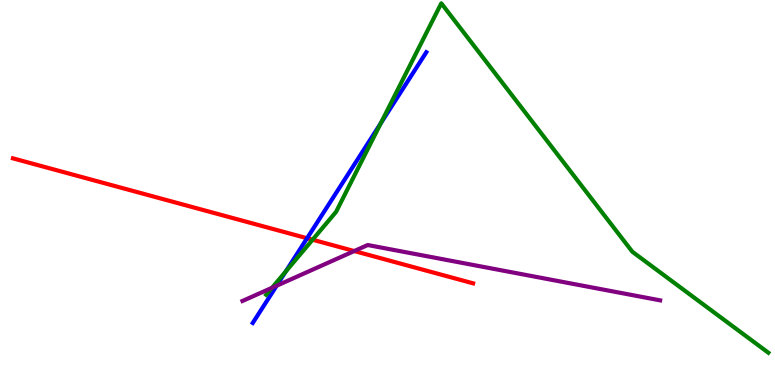[{'lines': ['blue', 'red'], 'intersections': [{'x': 3.96, 'y': 3.81}]}, {'lines': ['green', 'red'], 'intersections': [{'x': 4.03, 'y': 3.77}]}, {'lines': ['purple', 'red'], 'intersections': [{'x': 4.57, 'y': 3.48}]}, {'lines': ['blue', 'green'], 'intersections': [{'x': 3.69, 'y': 2.95}, {'x': 4.91, 'y': 6.8}]}, {'lines': ['blue', 'purple'], 'intersections': [{'x': 3.57, 'y': 2.58}]}, {'lines': ['green', 'purple'], 'intersections': [{'x': 3.51, 'y': 2.53}]}]